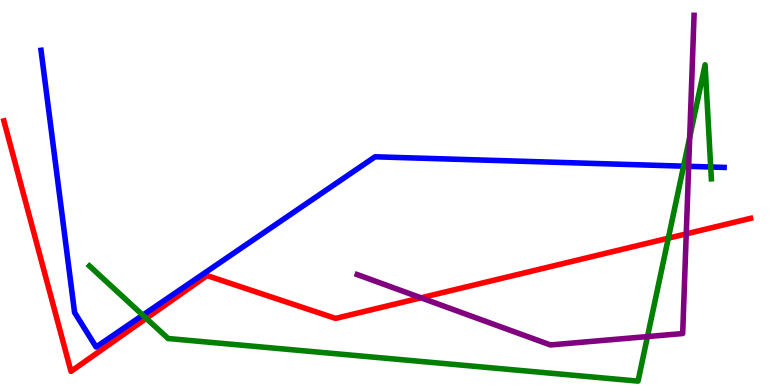[{'lines': ['blue', 'red'], 'intersections': []}, {'lines': ['green', 'red'], 'intersections': [{'x': 1.89, 'y': 1.73}, {'x': 8.62, 'y': 3.81}]}, {'lines': ['purple', 'red'], 'intersections': [{'x': 5.43, 'y': 2.26}, {'x': 8.85, 'y': 3.93}]}, {'lines': ['blue', 'green'], 'intersections': [{'x': 1.84, 'y': 1.81}, {'x': 8.82, 'y': 5.68}, {'x': 9.17, 'y': 5.66}]}, {'lines': ['blue', 'purple'], 'intersections': [{'x': 8.89, 'y': 5.68}]}, {'lines': ['green', 'purple'], 'intersections': [{'x': 8.35, 'y': 1.26}, {'x': 8.9, 'y': 6.43}]}]